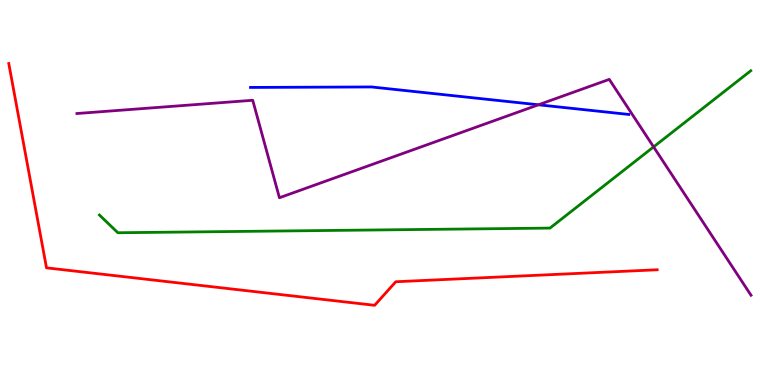[{'lines': ['blue', 'red'], 'intersections': []}, {'lines': ['green', 'red'], 'intersections': []}, {'lines': ['purple', 'red'], 'intersections': []}, {'lines': ['blue', 'green'], 'intersections': []}, {'lines': ['blue', 'purple'], 'intersections': [{'x': 6.95, 'y': 7.28}]}, {'lines': ['green', 'purple'], 'intersections': [{'x': 8.43, 'y': 6.18}]}]